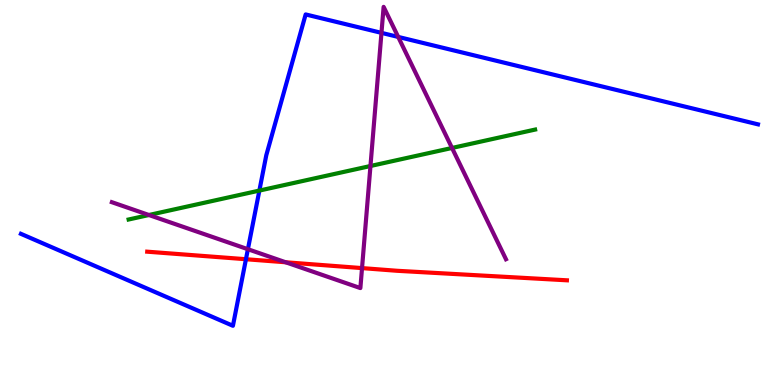[{'lines': ['blue', 'red'], 'intersections': [{'x': 3.17, 'y': 3.27}]}, {'lines': ['green', 'red'], 'intersections': []}, {'lines': ['purple', 'red'], 'intersections': [{'x': 3.69, 'y': 3.19}, {'x': 4.67, 'y': 3.04}]}, {'lines': ['blue', 'green'], 'intersections': [{'x': 3.35, 'y': 5.05}]}, {'lines': ['blue', 'purple'], 'intersections': [{'x': 3.2, 'y': 3.53}, {'x': 4.92, 'y': 9.15}, {'x': 5.14, 'y': 9.04}]}, {'lines': ['green', 'purple'], 'intersections': [{'x': 1.92, 'y': 4.42}, {'x': 4.78, 'y': 5.69}, {'x': 5.83, 'y': 6.16}]}]